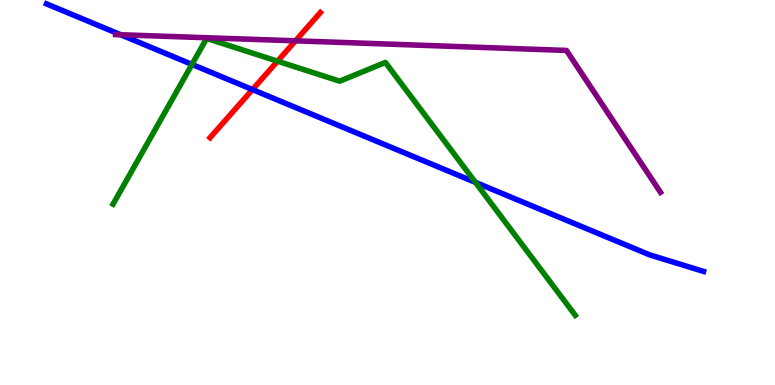[{'lines': ['blue', 'red'], 'intersections': [{'x': 3.26, 'y': 7.67}]}, {'lines': ['green', 'red'], 'intersections': [{'x': 3.58, 'y': 8.41}]}, {'lines': ['purple', 'red'], 'intersections': [{'x': 3.81, 'y': 8.94}]}, {'lines': ['blue', 'green'], 'intersections': [{'x': 2.48, 'y': 8.33}, {'x': 6.13, 'y': 5.26}]}, {'lines': ['blue', 'purple'], 'intersections': [{'x': 1.56, 'y': 9.1}]}, {'lines': ['green', 'purple'], 'intersections': []}]